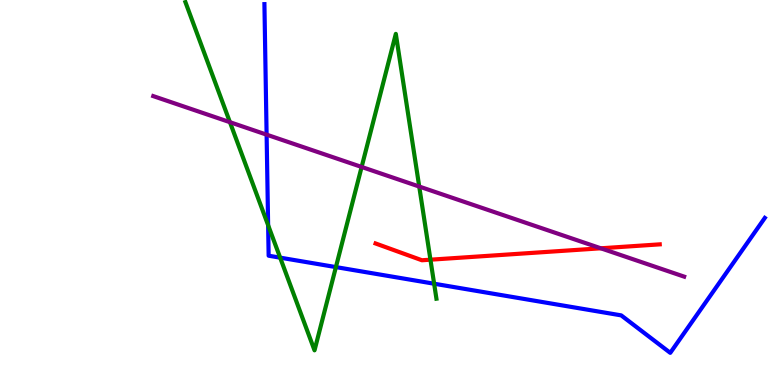[{'lines': ['blue', 'red'], 'intersections': []}, {'lines': ['green', 'red'], 'intersections': [{'x': 5.55, 'y': 3.25}]}, {'lines': ['purple', 'red'], 'intersections': [{'x': 7.75, 'y': 3.55}]}, {'lines': ['blue', 'green'], 'intersections': [{'x': 3.46, 'y': 4.15}, {'x': 3.61, 'y': 3.31}, {'x': 4.33, 'y': 3.06}, {'x': 5.6, 'y': 2.63}]}, {'lines': ['blue', 'purple'], 'intersections': [{'x': 3.44, 'y': 6.5}]}, {'lines': ['green', 'purple'], 'intersections': [{'x': 2.97, 'y': 6.83}, {'x': 4.67, 'y': 5.66}, {'x': 5.41, 'y': 5.15}]}]